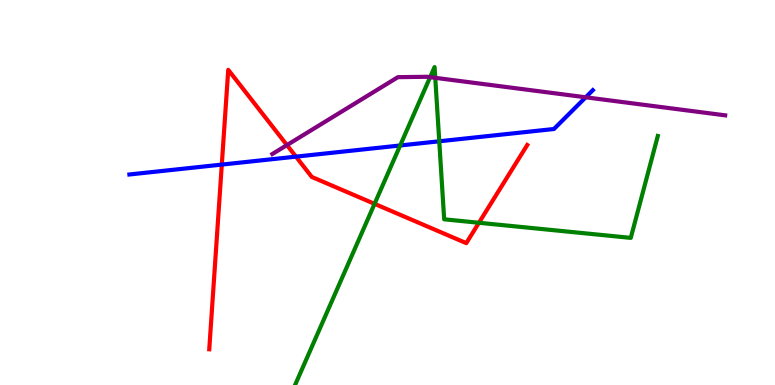[{'lines': ['blue', 'red'], 'intersections': [{'x': 2.86, 'y': 5.73}, {'x': 3.82, 'y': 5.93}]}, {'lines': ['green', 'red'], 'intersections': [{'x': 4.83, 'y': 4.71}, {'x': 6.18, 'y': 4.21}]}, {'lines': ['purple', 'red'], 'intersections': [{'x': 3.7, 'y': 6.23}]}, {'lines': ['blue', 'green'], 'intersections': [{'x': 5.16, 'y': 6.22}, {'x': 5.67, 'y': 6.33}]}, {'lines': ['blue', 'purple'], 'intersections': [{'x': 7.56, 'y': 7.47}]}, {'lines': ['green', 'purple'], 'intersections': [{'x': 5.55, 'y': 8.0}, {'x': 5.62, 'y': 7.98}]}]